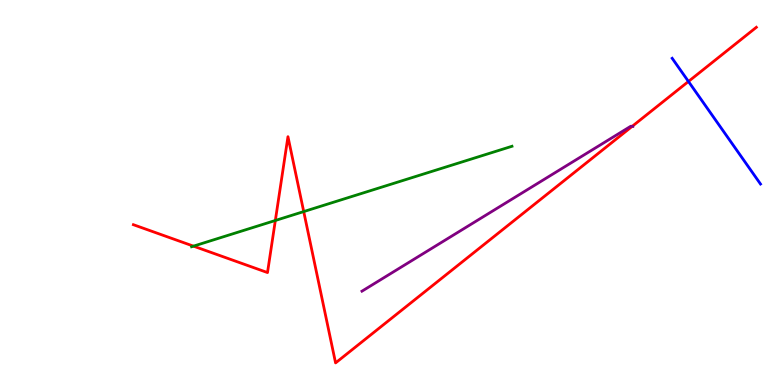[{'lines': ['blue', 'red'], 'intersections': [{'x': 8.88, 'y': 7.88}]}, {'lines': ['green', 'red'], 'intersections': [{'x': 2.5, 'y': 3.61}, {'x': 3.55, 'y': 4.27}, {'x': 3.92, 'y': 4.5}]}, {'lines': ['purple', 'red'], 'intersections': [{'x': 8.16, 'y': 6.72}]}, {'lines': ['blue', 'green'], 'intersections': []}, {'lines': ['blue', 'purple'], 'intersections': []}, {'lines': ['green', 'purple'], 'intersections': []}]